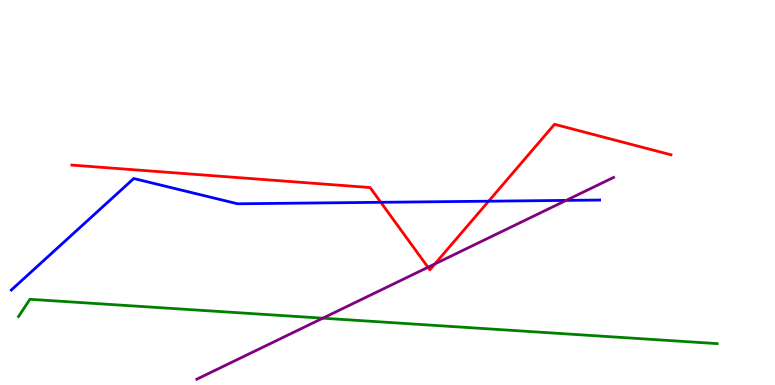[{'lines': ['blue', 'red'], 'intersections': [{'x': 4.91, 'y': 4.75}, {'x': 6.3, 'y': 4.77}]}, {'lines': ['green', 'red'], 'intersections': []}, {'lines': ['purple', 'red'], 'intersections': [{'x': 5.52, 'y': 3.06}, {'x': 5.61, 'y': 3.14}]}, {'lines': ['blue', 'green'], 'intersections': []}, {'lines': ['blue', 'purple'], 'intersections': [{'x': 7.3, 'y': 4.79}]}, {'lines': ['green', 'purple'], 'intersections': [{'x': 4.17, 'y': 1.74}]}]